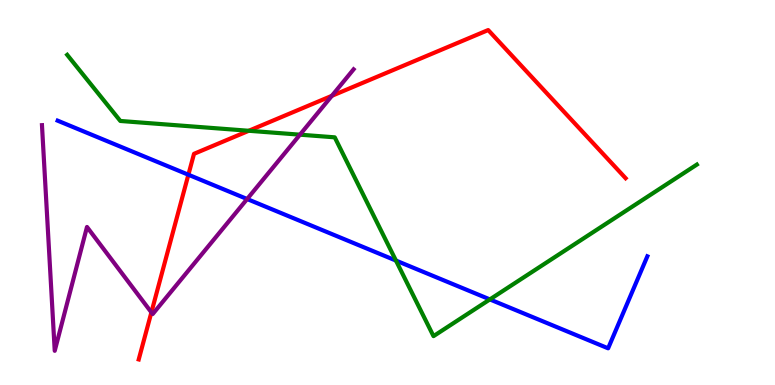[{'lines': ['blue', 'red'], 'intersections': [{'x': 2.43, 'y': 5.46}]}, {'lines': ['green', 'red'], 'intersections': [{'x': 3.21, 'y': 6.6}]}, {'lines': ['purple', 'red'], 'intersections': [{'x': 1.95, 'y': 1.89}, {'x': 4.28, 'y': 7.51}]}, {'lines': ['blue', 'green'], 'intersections': [{'x': 5.11, 'y': 3.23}, {'x': 6.32, 'y': 2.22}]}, {'lines': ['blue', 'purple'], 'intersections': [{'x': 3.19, 'y': 4.83}]}, {'lines': ['green', 'purple'], 'intersections': [{'x': 3.87, 'y': 6.5}]}]